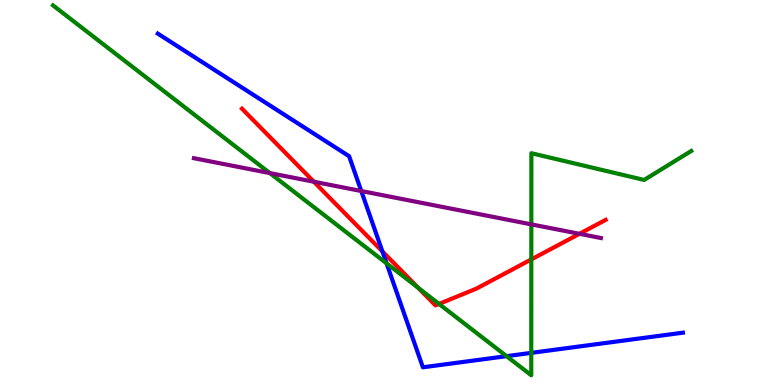[{'lines': ['blue', 'red'], 'intersections': [{'x': 4.93, 'y': 3.47}]}, {'lines': ['green', 'red'], 'intersections': [{'x': 5.4, 'y': 2.52}, {'x': 5.66, 'y': 2.11}, {'x': 6.86, 'y': 3.26}]}, {'lines': ['purple', 'red'], 'intersections': [{'x': 4.05, 'y': 5.28}, {'x': 7.48, 'y': 3.93}]}, {'lines': ['blue', 'green'], 'intersections': [{'x': 4.99, 'y': 3.16}, {'x': 6.54, 'y': 0.749}, {'x': 6.86, 'y': 0.834}]}, {'lines': ['blue', 'purple'], 'intersections': [{'x': 4.66, 'y': 5.04}]}, {'lines': ['green', 'purple'], 'intersections': [{'x': 3.48, 'y': 5.5}, {'x': 6.86, 'y': 4.17}]}]